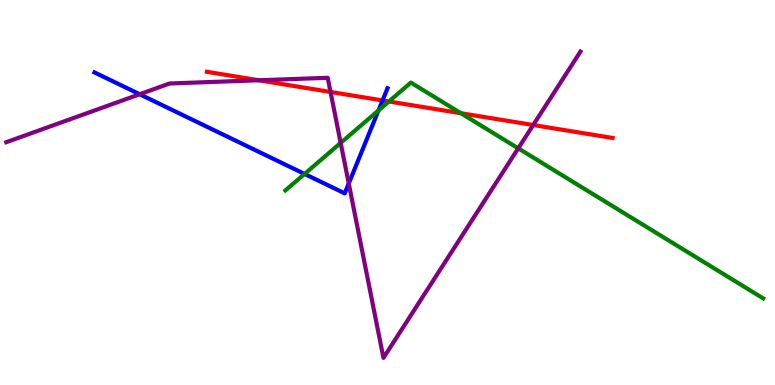[{'lines': ['blue', 'red'], 'intersections': [{'x': 4.94, 'y': 7.39}]}, {'lines': ['green', 'red'], 'intersections': [{'x': 5.02, 'y': 7.36}, {'x': 5.95, 'y': 7.06}]}, {'lines': ['purple', 'red'], 'intersections': [{'x': 3.34, 'y': 7.92}, {'x': 4.27, 'y': 7.61}, {'x': 6.88, 'y': 6.75}]}, {'lines': ['blue', 'green'], 'intersections': [{'x': 3.93, 'y': 5.48}, {'x': 4.88, 'y': 7.13}]}, {'lines': ['blue', 'purple'], 'intersections': [{'x': 1.8, 'y': 7.55}, {'x': 4.5, 'y': 5.23}]}, {'lines': ['green', 'purple'], 'intersections': [{'x': 4.4, 'y': 6.29}, {'x': 6.69, 'y': 6.15}]}]